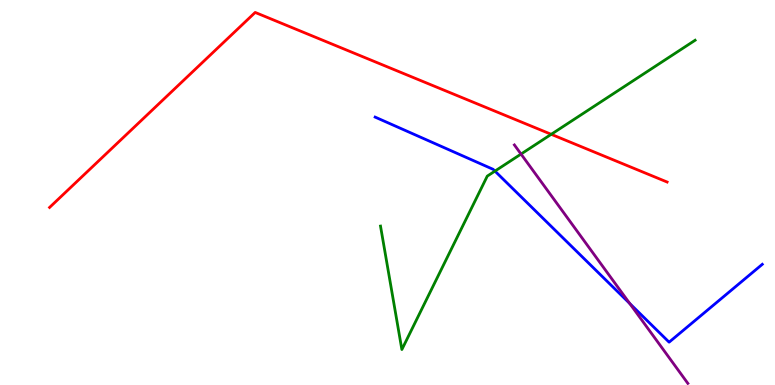[{'lines': ['blue', 'red'], 'intersections': []}, {'lines': ['green', 'red'], 'intersections': [{'x': 7.11, 'y': 6.51}]}, {'lines': ['purple', 'red'], 'intersections': []}, {'lines': ['blue', 'green'], 'intersections': [{'x': 6.39, 'y': 5.56}]}, {'lines': ['blue', 'purple'], 'intersections': [{'x': 8.13, 'y': 2.12}]}, {'lines': ['green', 'purple'], 'intersections': [{'x': 6.72, 'y': 6.0}]}]